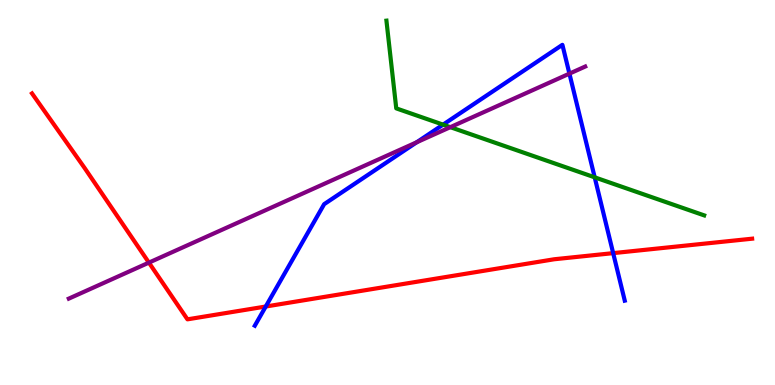[{'lines': ['blue', 'red'], 'intersections': [{'x': 3.43, 'y': 2.04}, {'x': 7.91, 'y': 3.43}]}, {'lines': ['green', 'red'], 'intersections': []}, {'lines': ['purple', 'red'], 'intersections': [{'x': 1.92, 'y': 3.18}]}, {'lines': ['blue', 'green'], 'intersections': [{'x': 5.72, 'y': 6.76}, {'x': 7.67, 'y': 5.39}]}, {'lines': ['blue', 'purple'], 'intersections': [{'x': 5.38, 'y': 6.3}, {'x': 7.35, 'y': 8.09}]}, {'lines': ['green', 'purple'], 'intersections': [{'x': 5.81, 'y': 6.7}]}]